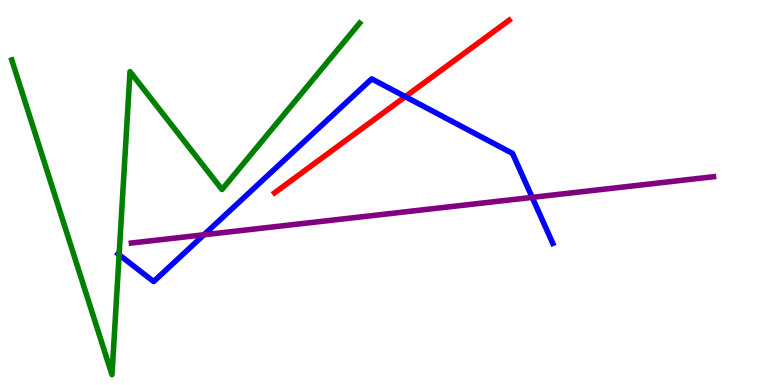[{'lines': ['blue', 'red'], 'intersections': [{'x': 5.23, 'y': 7.49}]}, {'lines': ['green', 'red'], 'intersections': []}, {'lines': ['purple', 'red'], 'intersections': []}, {'lines': ['blue', 'green'], 'intersections': [{'x': 1.54, 'y': 3.38}]}, {'lines': ['blue', 'purple'], 'intersections': [{'x': 2.63, 'y': 3.9}, {'x': 6.87, 'y': 4.87}]}, {'lines': ['green', 'purple'], 'intersections': []}]